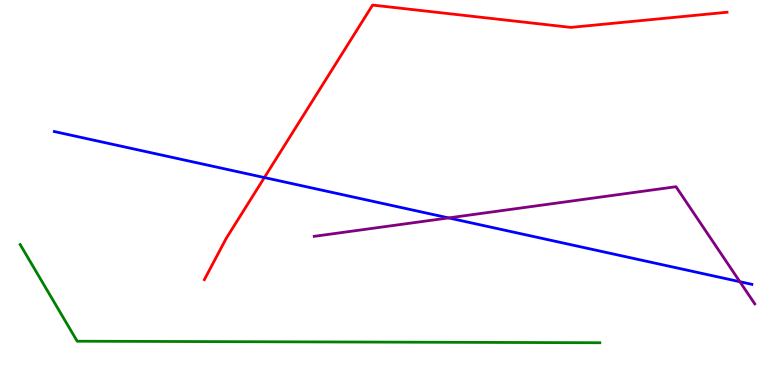[{'lines': ['blue', 'red'], 'intersections': [{'x': 3.41, 'y': 5.39}]}, {'lines': ['green', 'red'], 'intersections': []}, {'lines': ['purple', 'red'], 'intersections': []}, {'lines': ['blue', 'green'], 'intersections': []}, {'lines': ['blue', 'purple'], 'intersections': [{'x': 5.79, 'y': 4.34}, {'x': 9.55, 'y': 2.68}]}, {'lines': ['green', 'purple'], 'intersections': []}]